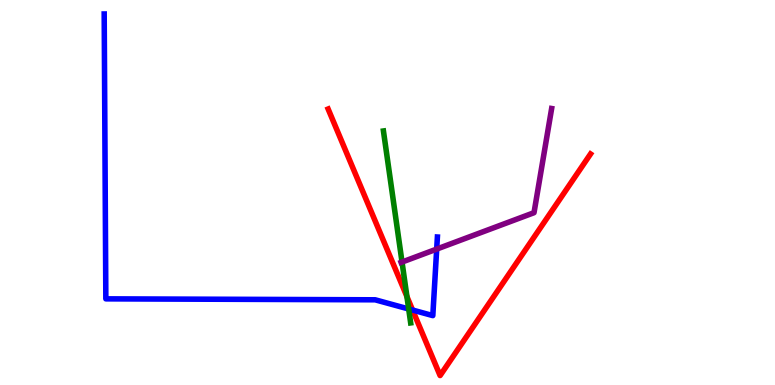[{'lines': ['blue', 'red'], 'intersections': [{'x': 5.32, 'y': 1.95}]}, {'lines': ['green', 'red'], 'intersections': [{'x': 5.25, 'y': 2.3}]}, {'lines': ['purple', 'red'], 'intersections': []}, {'lines': ['blue', 'green'], 'intersections': [{'x': 5.27, 'y': 1.97}]}, {'lines': ['blue', 'purple'], 'intersections': [{'x': 5.63, 'y': 3.53}]}, {'lines': ['green', 'purple'], 'intersections': [{'x': 5.19, 'y': 3.19}]}]